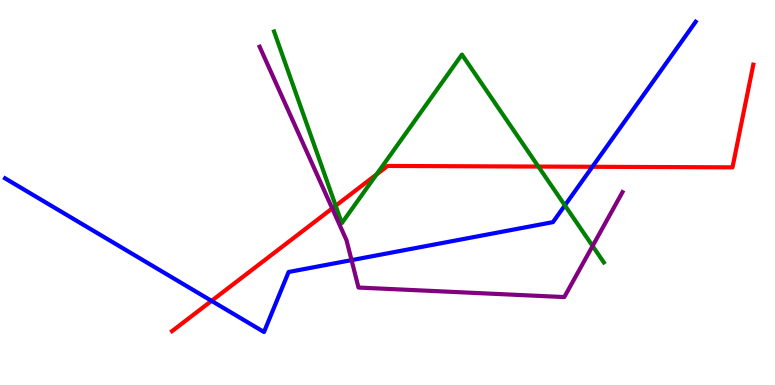[{'lines': ['blue', 'red'], 'intersections': [{'x': 2.73, 'y': 2.19}, {'x': 7.64, 'y': 5.67}]}, {'lines': ['green', 'red'], 'intersections': [{'x': 4.33, 'y': 4.66}, {'x': 4.86, 'y': 5.47}, {'x': 6.95, 'y': 5.67}]}, {'lines': ['purple', 'red'], 'intersections': [{'x': 4.29, 'y': 4.59}]}, {'lines': ['blue', 'green'], 'intersections': [{'x': 7.29, 'y': 4.67}]}, {'lines': ['blue', 'purple'], 'intersections': [{'x': 4.54, 'y': 3.24}]}, {'lines': ['green', 'purple'], 'intersections': [{'x': 7.65, 'y': 3.61}]}]